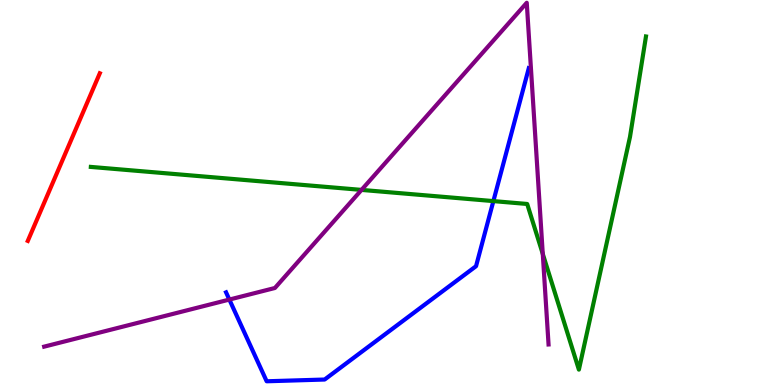[{'lines': ['blue', 'red'], 'intersections': []}, {'lines': ['green', 'red'], 'intersections': []}, {'lines': ['purple', 'red'], 'intersections': []}, {'lines': ['blue', 'green'], 'intersections': [{'x': 6.37, 'y': 4.78}]}, {'lines': ['blue', 'purple'], 'intersections': [{'x': 2.96, 'y': 2.22}]}, {'lines': ['green', 'purple'], 'intersections': [{'x': 4.66, 'y': 5.07}, {'x': 7.0, 'y': 3.41}]}]